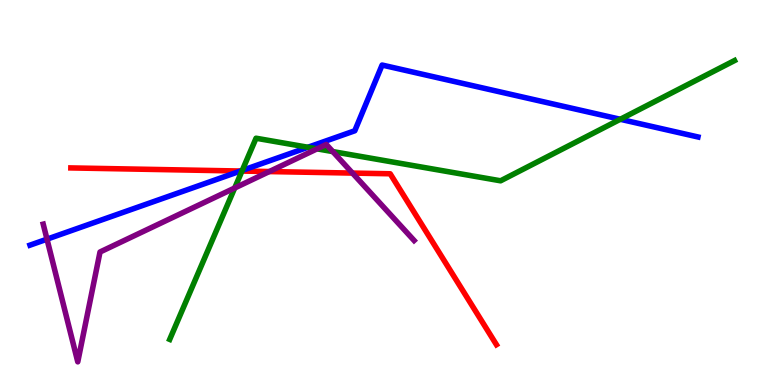[{'lines': ['blue', 'red'], 'intersections': [{'x': 3.1, 'y': 5.56}]}, {'lines': ['green', 'red'], 'intersections': [{'x': 3.12, 'y': 5.56}]}, {'lines': ['purple', 'red'], 'intersections': [{'x': 3.47, 'y': 5.54}, {'x': 4.55, 'y': 5.5}]}, {'lines': ['blue', 'green'], 'intersections': [{'x': 3.13, 'y': 5.57}, {'x': 3.97, 'y': 6.17}, {'x': 8.0, 'y': 6.9}]}, {'lines': ['blue', 'purple'], 'intersections': [{'x': 0.606, 'y': 3.79}]}, {'lines': ['green', 'purple'], 'intersections': [{'x': 3.03, 'y': 5.12}, {'x': 4.09, 'y': 6.13}, {'x': 4.29, 'y': 6.06}]}]